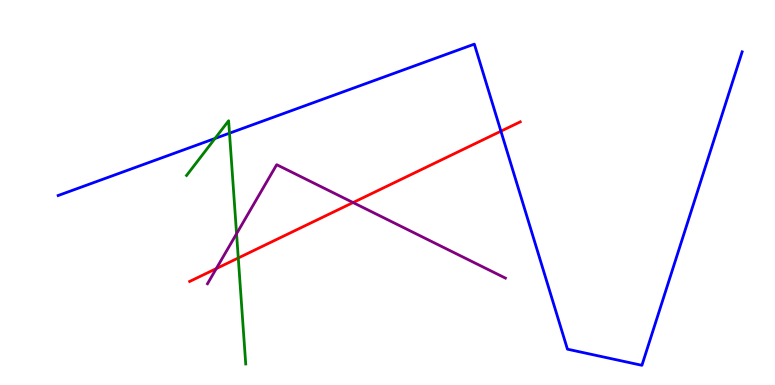[{'lines': ['blue', 'red'], 'intersections': [{'x': 6.46, 'y': 6.59}]}, {'lines': ['green', 'red'], 'intersections': [{'x': 3.07, 'y': 3.3}]}, {'lines': ['purple', 'red'], 'intersections': [{'x': 2.79, 'y': 3.02}, {'x': 4.56, 'y': 4.74}]}, {'lines': ['blue', 'green'], 'intersections': [{'x': 2.77, 'y': 6.4}, {'x': 2.96, 'y': 6.54}]}, {'lines': ['blue', 'purple'], 'intersections': []}, {'lines': ['green', 'purple'], 'intersections': [{'x': 3.05, 'y': 3.93}]}]